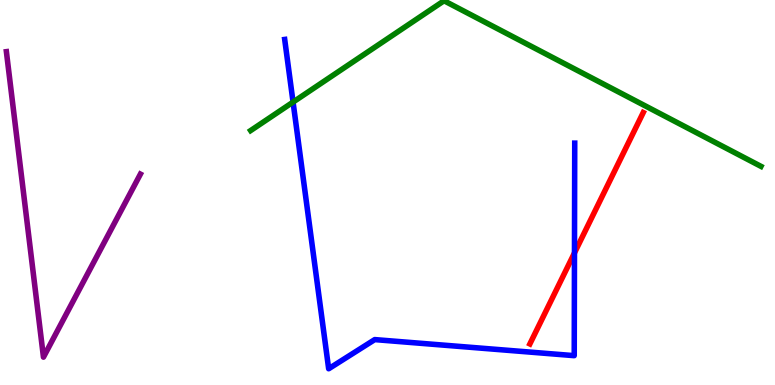[{'lines': ['blue', 'red'], 'intersections': [{'x': 7.41, 'y': 3.43}]}, {'lines': ['green', 'red'], 'intersections': []}, {'lines': ['purple', 'red'], 'intersections': []}, {'lines': ['blue', 'green'], 'intersections': [{'x': 3.78, 'y': 7.35}]}, {'lines': ['blue', 'purple'], 'intersections': []}, {'lines': ['green', 'purple'], 'intersections': []}]